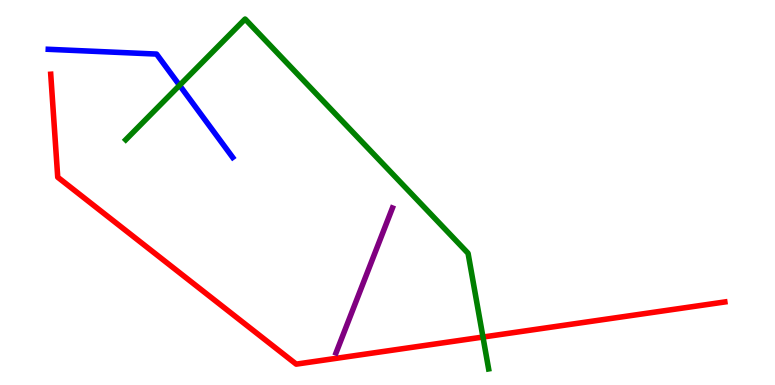[{'lines': ['blue', 'red'], 'intersections': []}, {'lines': ['green', 'red'], 'intersections': [{'x': 6.23, 'y': 1.25}]}, {'lines': ['purple', 'red'], 'intersections': []}, {'lines': ['blue', 'green'], 'intersections': [{'x': 2.32, 'y': 7.78}]}, {'lines': ['blue', 'purple'], 'intersections': []}, {'lines': ['green', 'purple'], 'intersections': []}]